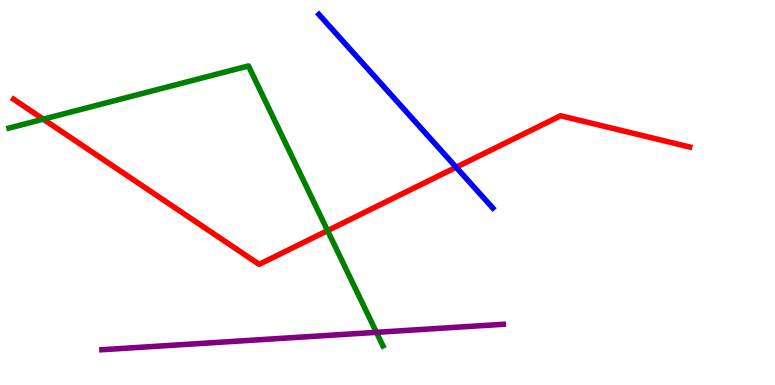[{'lines': ['blue', 'red'], 'intersections': [{'x': 5.89, 'y': 5.66}]}, {'lines': ['green', 'red'], 'intersections': [{'x': 0.558, 'y': 6.9}, {'x': 4.23, 'y': 4.01}]}, {'lines': ['purple', 'red'], 'intersections': []}, {'lines': ['blue', 'green'], 'intersections': []}, {'lines': ['blue', 'purple'], 'intersections': []}, {'lines': ['green', 'purple'], 'intersections': [{'x': 4.86, 'y': 1.37}]}]